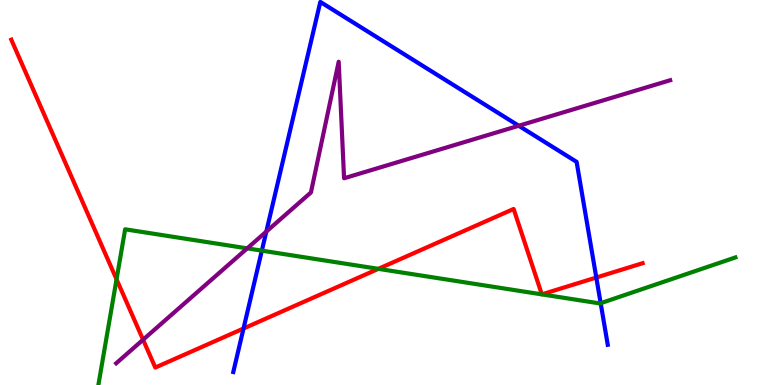[{'lines': ['blue', 'red'], 'intersections': [{'x': 3.14, 'y': 1.47}, {'x': 7.69, 'y': 2.79}]}, {'lines': ['green', 'red'], 'intersections': [{'x': 1.5, 'y': 2.75}, {'x': 4.88, 'y': 3.02}]}, {'lines': ['purple', 'red'], 'intersections': [{'x': 1.85, 'y': 1.18}]}, {'lines': ['blue', 'green'], 'intersections': [{'x': 3.38, 'y': 3.49}, {'x': 7.75, 'y': 2.12}]}, {'lines': ['blue', 'purple'], 'intersections': [{'x': 3.44, 'y': 3.98}, {'x': 6.69, 'y': 6.73}]}, {'lines': ['green', 'purple'], 'intersections': [{'x': 3.19, 'y': 3.55}]}]